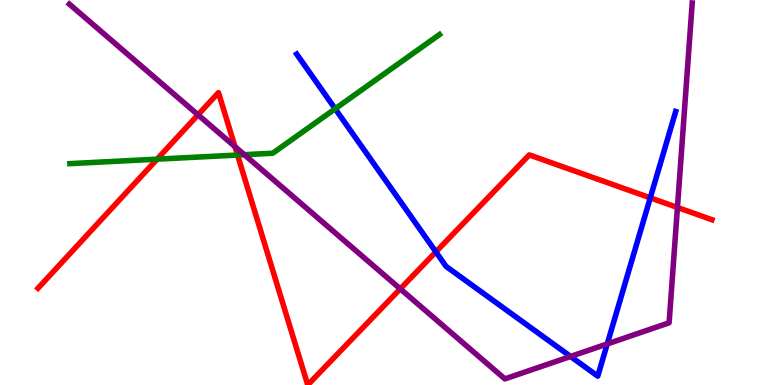[{'lines': ['blue', 'red'], 'intersections': [{'x': 5.62, 'y': 3.46}, {'x': 8.39, 'y': 4.86}]}, {'lines': ['green', 'red'], 'intersections': [{'x': 2.03, 'y': 5.87}, {'x': 3.06, 'y': 5.97}]}, {'lines': ['purple', 'red'], 'intersections': [{'x': 2.55, 'y': 7.02}, {'x': 3.03, 'y': 6.19}, {'x': 5.16, 'y': 2.5}, {'x': 8.74, 'y': 4.61}]}, {'lines': ['blue', 'green'], 'intersections': [{'x': 4.32, 'y': 7.17}]}, {'lines': ['blue', 'purple'], 'intersections': [{'x': 7.36, 'y': 0.741}, {'x': 7.84, 'y': 1.07}]}, {'lines': ['green', 'purple'], 'intersections': [{'x': 3.15, 'y': 5.98}]}]